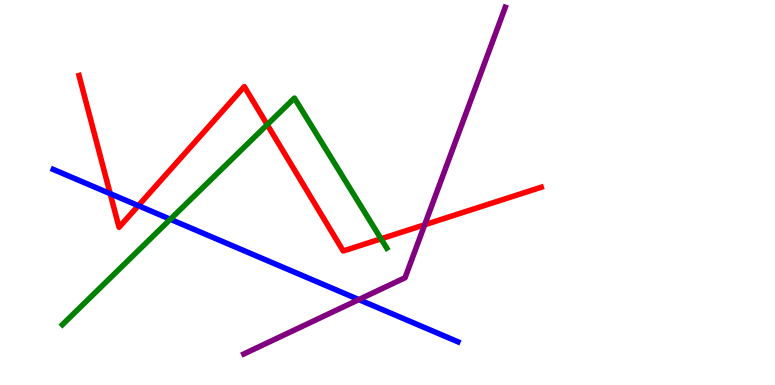[{'lines': ['blue', 'red'], 'intersections': [{'x': 1.42, 'y': 4.97}, {'x': 1.78, 'y': 4.66}]}, {'lines': ['green', 'red'], 'intersections': [{'x': 3.45, 'y': 6.76}, {'x': 4.92, 'y': 3.8}]}, {'lines': ['purple', 'red'], 'intersections': [{'x': 5.48, 'y': 4.16}]}, {'lines': ['blue', 'green'], 'intersections': [{'x': 2.2, 'y': 4.3}]}, {'lines': ['blue', 'purple'], 'intersections': [{'x': 4.63, 'y': 2.22}]}, {'lines': ['green', 'purple'], 'intersections': []}]